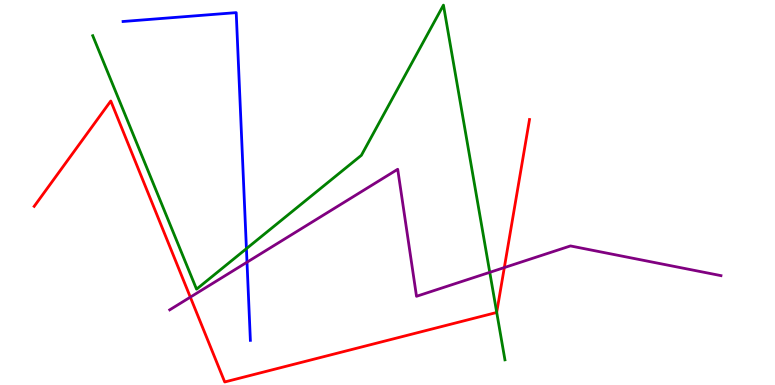[{'lines': ['blue', 'red'], 'intersections': []}, {'lines': ['green', 'red'], 'intersections': [{'x': 6.41, 'y': 1.89}]}, {'lines': ['purple', 'red'], 'intersections': [{'x': 2.46, 'y': 2.28}, {'x': 6.51, 'y': 3.05}]}, {'lines': ['blue', 'green'], 'intersections': [{'x': 3.18, 'y': 3.54}]}, {'lines': ['blue', 'purple'], 'intersections': [{'x': 3.19, 'y': 3.19}]}, {'lines': ['green', 'purple'], 'intersections': [{'x': 6.32, 'y': 2.93}]}]